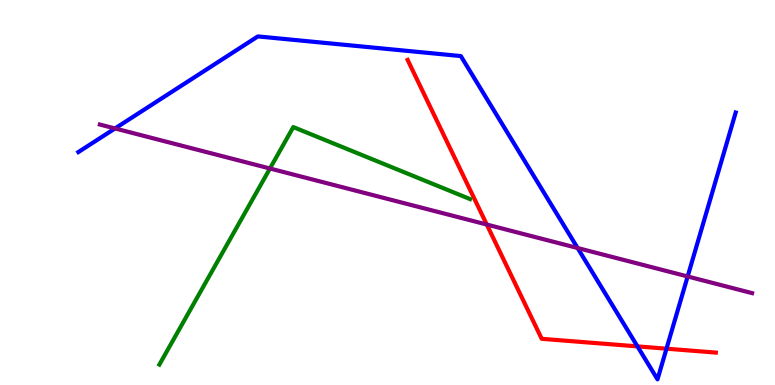[{'lines': ['blue', 'red'], 'intersections': [{'x': 8.23, 'y': 1.0}, {'x': 8.6, 'y': 0.943}]}, {'lines': ['green', 'red'], 'intersections': []}, {'lines': ['purple', 'red'], 'intersections': [{'x': 6.28, 'y': 4.17}]}, {'lines': ['blue', 'green'], 'intersections': []}, {'lines': ['blue', 'purple'], 'intersections': [{'x': 1.48, 'y': 6.66}, {'x': 7.45, 'y': 3.56}, {'x': 8.87, 'y': 2.82}]}, {'lines': ['green', 'purple'], 'intersections': [{'x': 3.48, 'y': 5.62}]}]